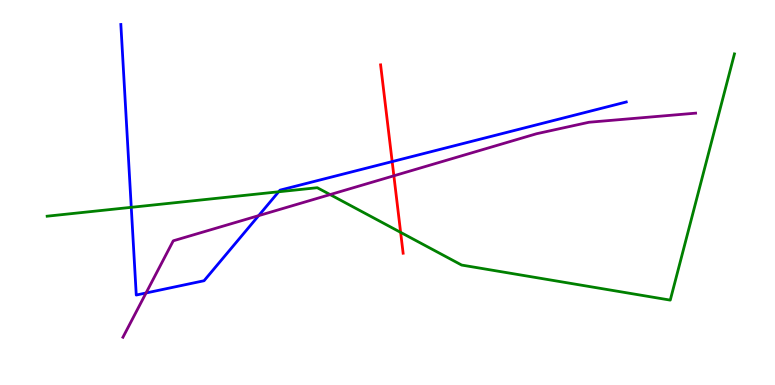[{'lines': ['blue', 'red'], 'intersections': [{'x': 5.06, 'y': 5.8}]}, {'lines': ['green', 'red'], 'intersections': [{'x': 5.17, 'y': 3.96}]}, {'lines': ['purple', 'red'], 'intersections': [{'x': 5.08, 'y': 5.43}]}, {'lines': ['blue', 'green'], 'intersections': [{'x': 1.69, 'y': 4.61}, {'x': 3.6, 'y': 5.02}]}, {'lines': ['blue', 'purple'], 'intersections': [{'x': 1.88, 'y': 2.39}, {'x': 3.34, 'y': 4.4}]}, {'lines': ['green', 'purple'], 'intersections': [{'x': 4.26, 'y': 4.95}]}]